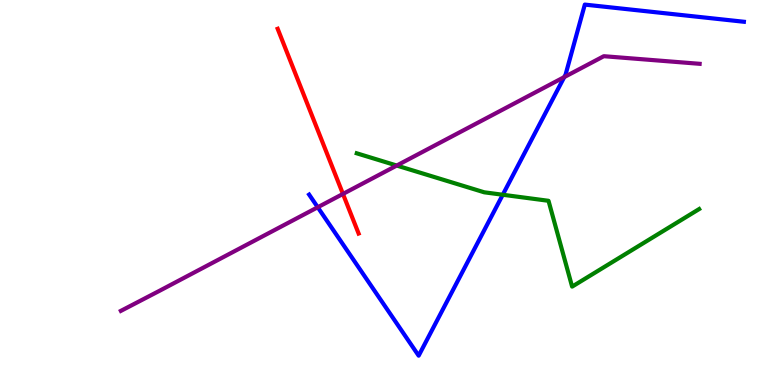[{'lines': ['blue', 'red'], 'intersections': []}, {'lines': ['green', 'red'], 'intersections': []}, {'lines': ['purple', 'red'], 'intersections': [{'x': 4.43, 'y': 4.96}]}, {'lines': ['blue', 'green'], 'intersections': [{'x': 6.49, 'y': 4.94}]}, {'lines': ['blue', 'purple'], 'intersections': [{'x': 4.1, 'y': 4.62}, {'x': 7.28, 'y': 8.0}]}, {'lines': ['green', 'purple'], 'intersections': [{'x': 5.12, 'y': 5.7}]}]